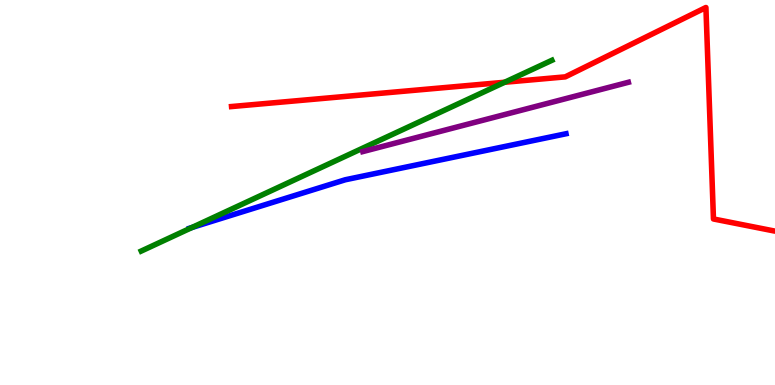[{'lines': ['blue', 'red'], 'intersections': []}, {'lines': ['green', 'red'], 'intersections': [{'x': 6.51, 'y': 7.86}]}, {'lines': ['purple', 'red'], 'intersections': []}, {'lines': ['blue', 'green'], 'intersections': [{'x': 2.48, 'y': 4.09}]}, {'lines': ['blue', 'purple'], 'intersections': []}, {'lines': ['green', 'purple'], 'intersections': []}]